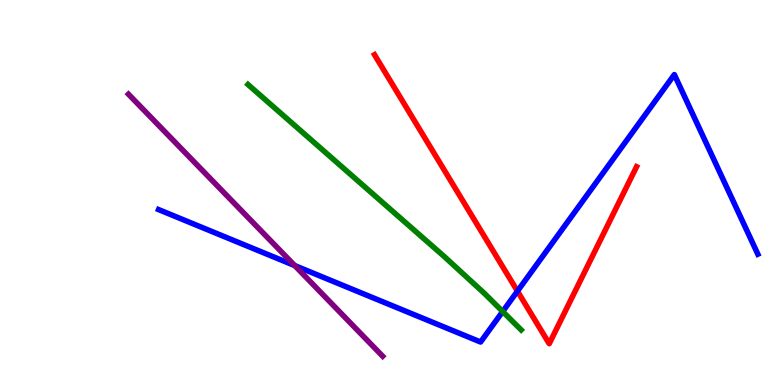[{'lines': ['blue', 'red'], 'intersections': [{'x': 6.68, 'y': 2.44}]}, {'lines': ['green', 'red'], 'intersections': []}, {'lines': ['purple', 'red'], 'intersections': []}, {'lines': ['blue', 'green'], 'intersections': [{'x': 6.49, 'y': 1.91}]}, {'lines': ['blue', 'purple'], 'intersections': [{'x': 3.8, 'y': 3.1}]}, {'lines': ['green', 'purple'], 'intersections': []}]